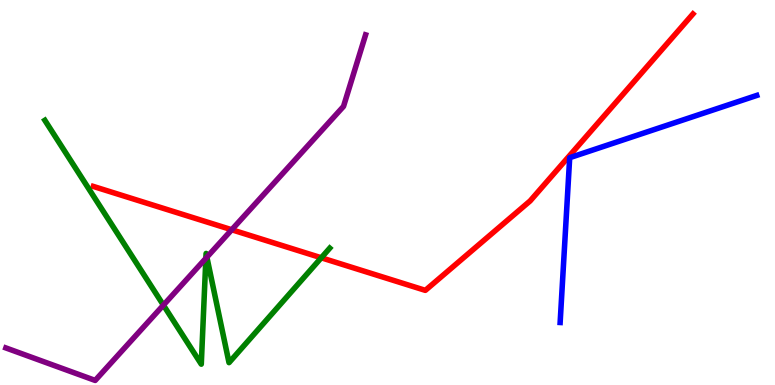[{'lines': ['blue', 'red'], 'intersections': []}, {'lines': ['green', 'red'], 'intersections': [{'x': 4.15, 'y': 3.3}]}, {'lines': ['purple', 'red'], 'intersections': [{'x': 2.99, 'y': 4.03}]}, {'lines': ['blue', 'green'], 'intersections': []}, {'lines': ['blue', 'purple'], 'intersections': []}, {'lines': ['green', 'purple'], 'intersections': [{'x': 2.11, 'y': 2.07}, {'x': 2.66, 'y': 3.29}, {'x': 2.67, 'y': 3.32}]}]